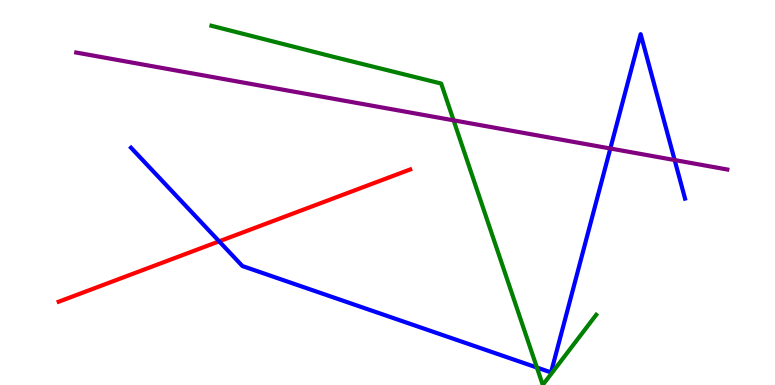[{'lines': ['blue', 'red'], 'intersections': [{'x': 2.83, 'y': 3.73}]}, {'lines': ['green', 'red'], 'intersections': []}, {'lines': ['purple', 'red'], 'intersections': []}, {'lines': ['blue', 'green'], 'intersections': [{'x': 6.93, 'y': 0.453}]}, {'lines': ['blue', 'purple'], 'intersections': [{'x': 7.88, 'y': 6.14}, {'x': 8.71, 'y': 5.84}]}, {'lines': ['green', 'purple'], 'intersections': [{'x': 5.85, 'y': 6.87}]}]